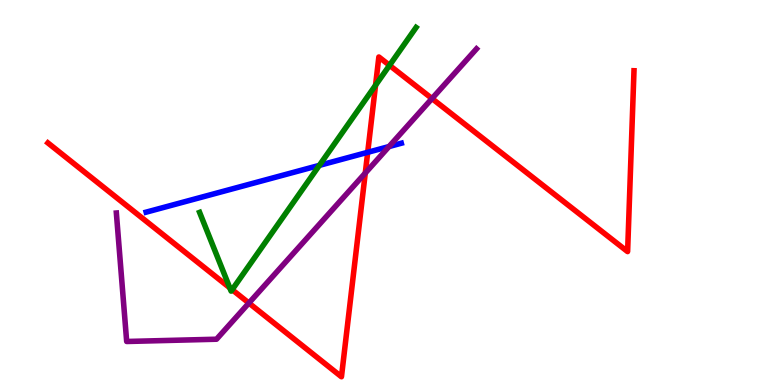[{'lines': ['blue', 'red'], 'intersections': [{'x': 4.74, 'y': 6.04}]}, {'lines': ['green', 'red'], 'intersections': [{'x': 2.97, 'y': 2.52}, {'x': 3.0, 'y': 2.48}, {'x': 4.85, 'y': 7.79}, {'x': 5.03, 'y': 8.3}]}, {'lines': ['purple', 'red'], 'intersections': [{'x': 3.21, 'y': 2.13}, {'x': 4.71, 'y': 5.5}, {'x': 5.57, 'y': 7.44}]}, {'lines': ['blue', 'green'], 'intersections': [{'x': 4.12, 'y': 5.7}]}, {'lines': ['blue', 'purple'], 'intersections': [{'x': 5.02, 'y': 6.19}]}, {'lines': ['green', 'purple'], 'intersections': []}]